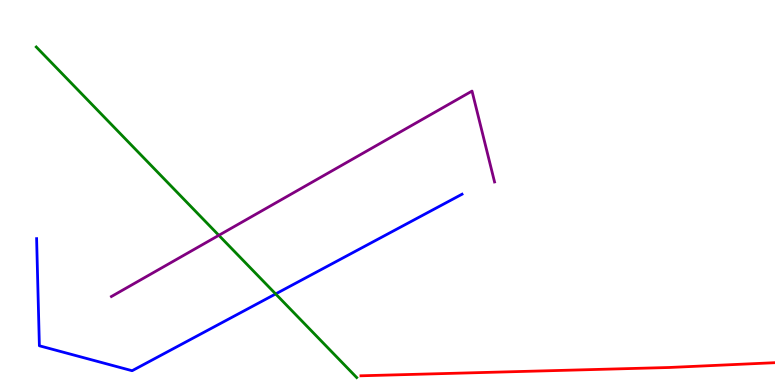[{'lines': ['blue', 'red'], 'intersections': []}, {'lines': ['green', 'red'], 'intersections': []}, {'lines': ['purple', 'red'], 'intersections': []}, {'lines': ['blue', 'green'], 'intersections': [{'x': 3.56, 'y': 2.37}]}, {'lines': ['blue', 'purple'], 'intersections': []}, {'lines': ['green', 'purple'], 'intersections': [{'x': 2.82, 'y': 3.89}]}]